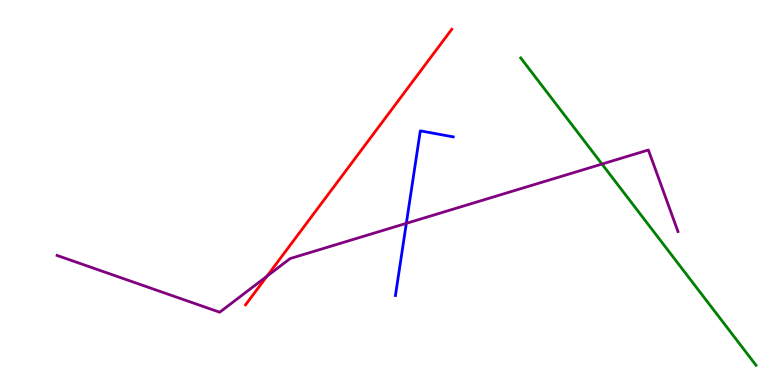[{'lines': ['blue', 'red'], 'intersections': []}, {'lines': ['green', 'red'], 'intersections': []}, {'lines': ['purple', 'red'], 'intersections': [{'x': 3.44, 'y': 2.83}]}, {'lines': ['blue', 'green'], 'intersections': []}, {'lines': ['blue', 'purple'], 'intersections': [{'x': 5.24, 'y': 4.2}]}, {'lines': ['green', 'purple'], 'intersections': [{'x': 7.77, 'y': 5.74}]}]